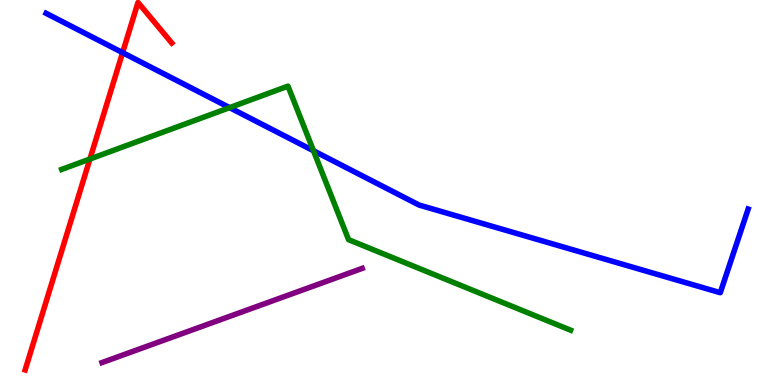[{'lines': ['blue', 'red'], 'intersections': [{'x': 1.58, 'y': 8.63}]}, {'lines': ['green', 'red'], 'intersections': [{'x': 1.16, 'y': 5.87}]}, {'lines': ['purple', 'red'], 'intersections': []}, {'lines': ['blue', 'green'], 'intersections': [{'x': 2.96, 'y': 7.2}, {'x': 4.05, 'y': 6.08}]}, {'lines': ['blue', 'purple'], 'intersections': []}, {'lines': ['green', 'purple'], 'intersections': []}]